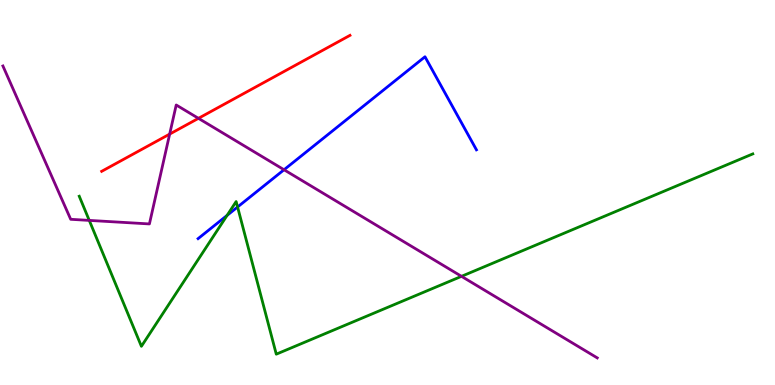[{'lines': ['blue', 'red'], 'intersections': []}, {'lines': ['green', 'red'], 'intersections': []}, {'lines': ['purple', 'red'], 'intersections': [{'x': 2.19, 'y': 6.52}, {'x': 2.56, 'y': 6.93}]}, {'lines': ['blue', 'green'], 'intersections': [{'x': 2.93, 'y': 4.41}, {'x': 3.07, 'y': 4.62}]}, {'lines': ['blue', 'purple'], 'intersections': [{'x': 3.66, 'y': 5.59}]}, {'lines': ['green', 'purple'], 'intersections': [{'x': 1.15, 'y': 4.28}, {'x': 5.95, 'y': 2.82}]}]